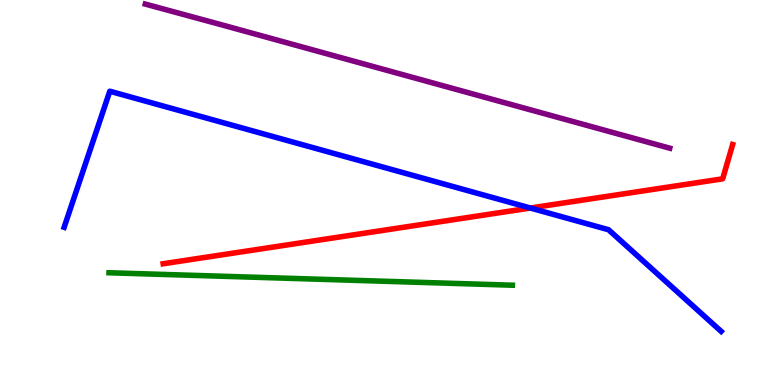[{'lines': ['blue', 'red'], 'intersections': [{'x': 6.84, 'y': 4.6}]}, {'lines': ['green', 'red'], 'intersections': []}, {'lines': ['purple', 'red'], 'intersections': []}, {'lines': ['blue', 'green'], 'intersections': []}, {'lines': ['blue', 'purple'], 'intersections': []}, {'lines': ['green', 'purple'], 'intersections': []}]